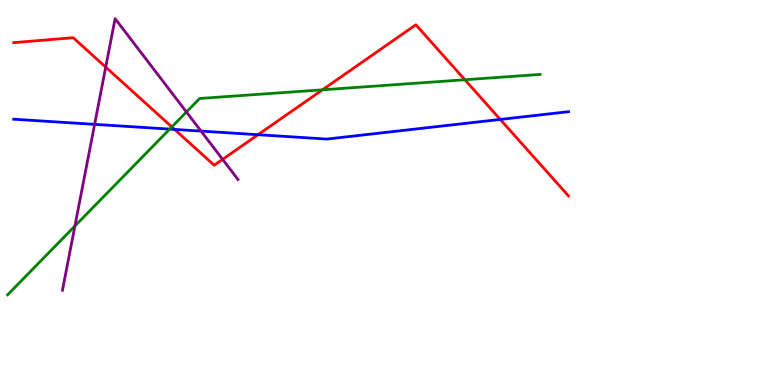[{'lines': ['blue', 'red'], 'intersections': [{'x': 2.25, 'y': 6.64}, {'x': 3.33, 'y': 6.5}, {'x': 6.46, 'y': 6.9}]}, {'lines': ['green', 'red'], 'intersections': [{'x': 2.22, 'y': 6.7}, {'x': 4.16, 'y': 7.67}, {'x': 6.0, 'y': 7.93}]}, {'lines': ['purple', 'red'], 'intersections': [{'x': 1.36, 'y': 8.26}, {'x': 2.87, 'y': 5.86}]}, {'lines': ['blue', 'green'], 'intersections': [{'x': 2.19, 'y': 6.65}]}, {'lines': ['blue', 'purple'], 'intersections': [{'x': 1.22, 'y': 6.77}, {'x': 2.59, 'y': 6.59}]}, {'lines': ['green', 'purple'], 'intersections': [{'x': 0.967, 'y': 4.13}, {'x': 2.41, 'y': 7.09}]}]